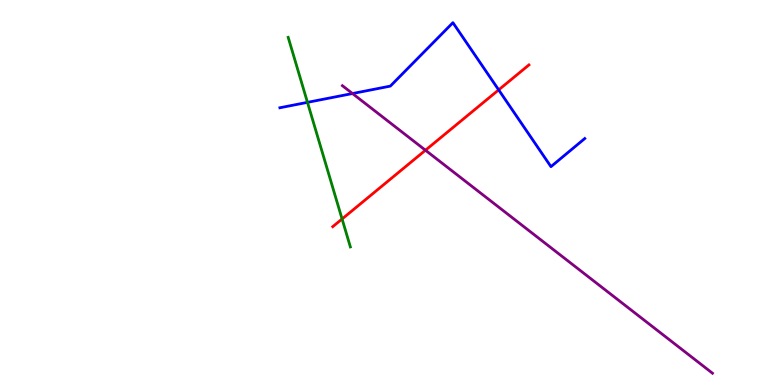[{'lines': ['blue', 'red'], 'intersections': [{'x': 6.43, 'y': 7.67}]}, {'lines': ['green', 'red'], 'intersections': [{'x': 4.41, 'y': 4.31}]}, {'lines': ['purple', 'red'], 'intersections': [{'x': 5.49, 'y': 6.1}]}, {'lines': ['blue', 'green'], 'intersections': [{'x': 3.97, 'y': 7.34}]}, {'lines': ['blue', 'purple'], 'intersections': [{'x': 4.55, 'y': 7.57}]}, {'lines': ['green', 'purple'], 'intersections': []}]